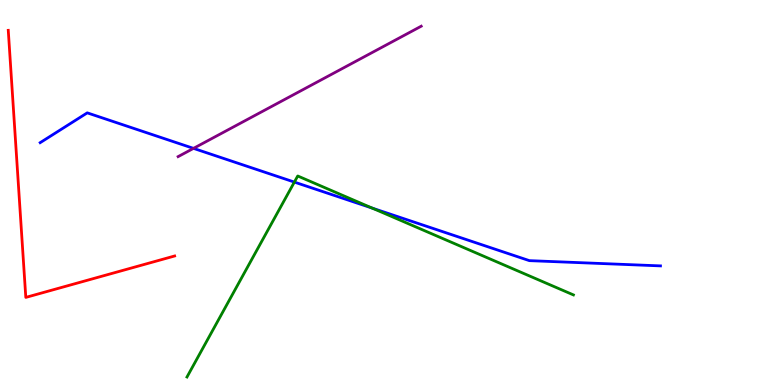[{'lines': ['blue', 'red'], 'intersections': []}, {'lines': ['green', 'red'], 'intersections': []}, {'lines': ['purple', 'red'], 'intersections': []}, {'lines': ['blue', 'green'], 'intersections': [{'x': 3.8, 'y': 5.27}, {'x': 4.8, 'y': 4.59}]}, {'lines': ['blue', 'purple'], 'intersections': [{'x': 2.5, 'y': 6.15}]}, {'lines': ['green', 'purple'], 'intersections': []}]